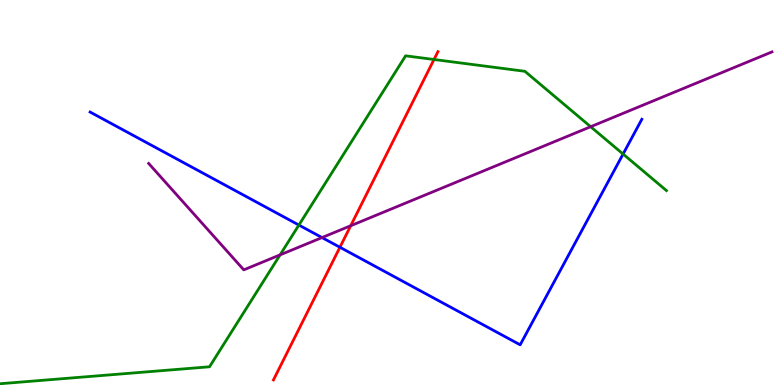[{'lines': ['blue', 'red'], 'intersections': [{'x': 4.39, 'y': 3.58}]}, {'lines': ['green', 'red'], 'intersections': [{'x': 5.6, 'y': 8.45}]}, {'lines': ['purple', 'red'], 'intersections': [{'x': 4.53, 'y': 4.14}]}, {'lines': ['blue', 'green'], 'intersections': [{'x': 3.86, 'y': 4.15}, {'x': 8.04, 'y': 6.0}]}, {'lines': ['blue', 'purple'], 'intersections': [{'x': 4.16, 'y': 3.83}]}, {'lines': ['green', 'purple'], 'intersections': [{'x': 3.61, 'y': 3.38}, {'x': 7.62, 'y': 6.71}]}]